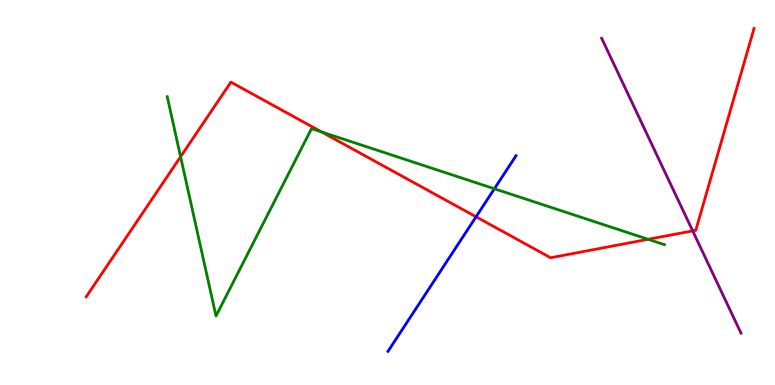[{'lines': ['blue', 'red'], 'intersections': [{'x': 6.14, 'y': 4.37}]}, {'lines': ['green', 'red'], 'intersections': [{'x': 2.33, 'y': 5.93}, {'x': 4.15, 'y': 6.57}, {'x': 8.36, 'y': 3.78}]}, {'lines': ['purple', 'red'], 'intersections': [{'x': 8.94, 'y': 4.0}]}, {'lines': ['blue', 'green'], 'intersections': [{'x': 6.38, 'y': 5.1}]}, {'lines': ['blue', 'purple'], 'intersections': []}, {'lines': ['green', 'purple'], 'intersections': []}]